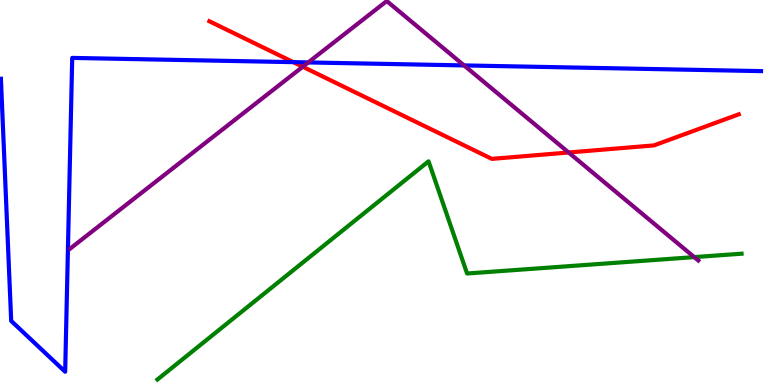[{'lines': ['blue', 'red'], 'intersections': [{'x': 3.78, 'y': 8.39}]}, {'lines': ['green', 'red'], 'intersections': []}, {'lines': ['purple', 'red'], 'intersections': [{'x': 3.91, 'y': 8.27}, {'x': 7.34, 'y': 6.04}]}, {'lines': ['blue', 'green'], 'intersections': []}, {'lines': ['blue', 'purple'], 'intersections': [{'x': 3.98, 'y': 8.38}, {'x': 5.99, 'y': 8.3}]}, {'lines': ['green', 'purple'], 'intersections': [{'x': 8.96, 'y': 3.32}]}]